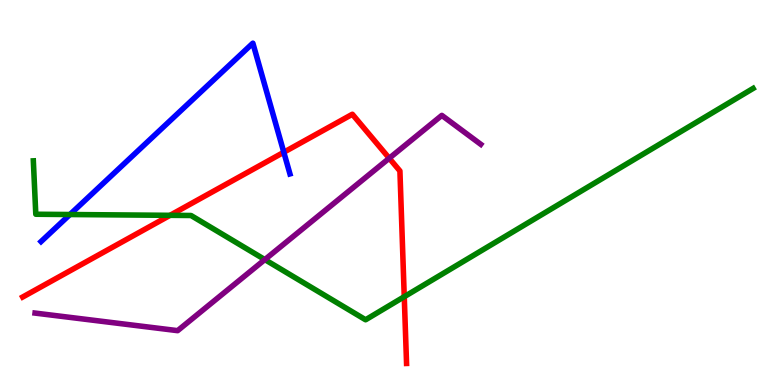[{'lines': ['blue', 'red'], 'intersections': [{'x': 3.66, 'y': 6.05}]}, {'lines': ['green', 'red'], 'intersections': [{'x': 2.19, 'y': 4.41}, {'x': 5.22, 'y': 2.29}]}, {'lines': ['purple', 'red'], 'intersections': [{'x': 5.02, 'y': 5.89}]}, {'lines': ['blue', 'green'], 'intersections': [{'x': 0.902, 'y': 4.43}]}, {'lines': ['blue', 'purple'], 'intersections': []}, {'lines': ['green', 'purple'], 'intersections': [{'x': 3.42, 'y': 3.26}]}]